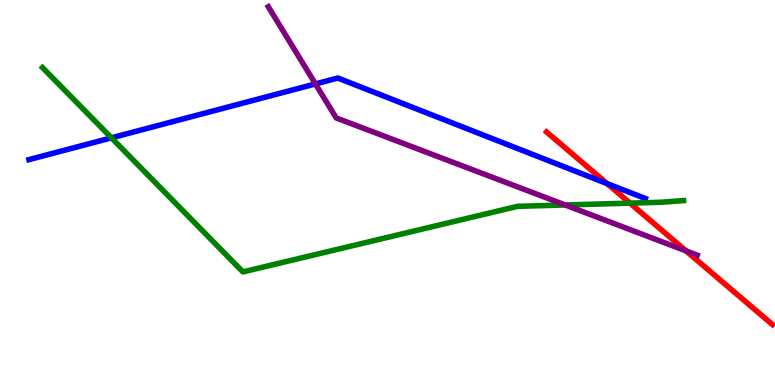[{'lines': ['blue', 'red'], 'intersections': [{'x': 7.83, 'y': 5.23}]}, {'lines': ['green', 'red'], 'intersections': [{'x': 8.13, 'y': 4.72}]}, {'lines': ['purple', 'red'], 'intersections': [{'x': 8.85, 'y': 3.48}]}, {'lines': ['blue', 'green'], 'intersections': [{'x': 1.44, 'y': 6.42}]}, {'lines': ['blue', 'purple'], 'intersections': [{'x': 4.07, 'y': 7.82}]}, {'lines': ['green', 'purple'], 'intersections': [{'x': 7.29, 'y': 4.68}]}]